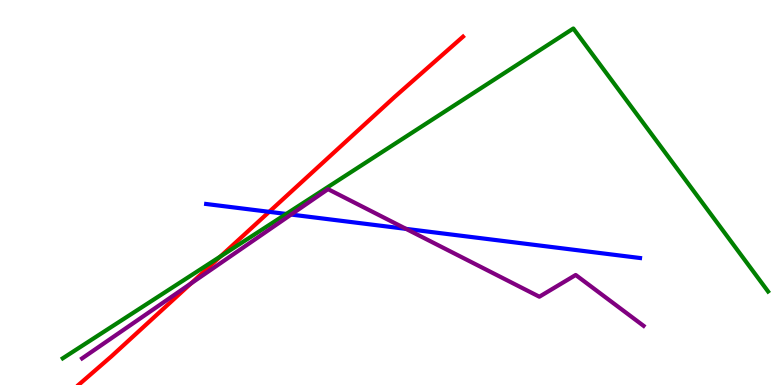[{'lines': ['blue', 'red'], 'intersections': [{'x': 3.47, 'y': 4.5}]}, {'lines': ['green', 'red'], 'intersections': [{'x': 2.85, 'y': 3.34}]}, {'lines': ['purple', 'red'], 'intersections': [{'x': 2.46, 'y': 2.64}]}, {'lines': ['blue', 'green'], 'intersections': [{'x': 3.69, 'y': 4.44}]}, {'lines': ['blue', 'purple'], 'intersections': [{'x': 3.76, 'y': 4.43}, {'x': 5.24, 'y': 4.06}]}, {'lines': ['green', 'purple'], 'intersections': []}]